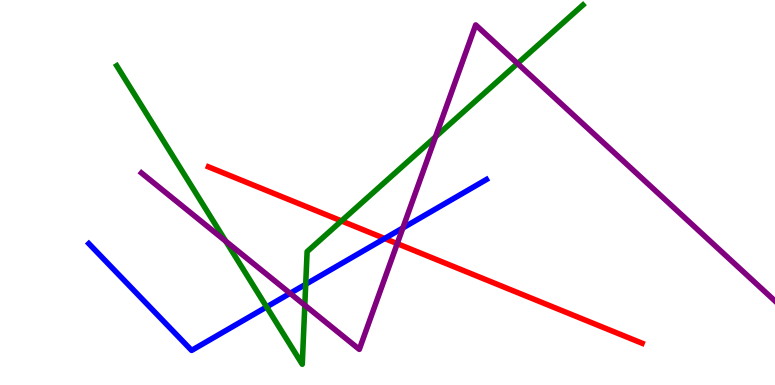[{'lines': ['blue', 'red'], 'intersections': [{'x': 4.96, 'y': 3.8}]}, {'lines': ['green', 'red'], 'intersections': [{'x': 4.41, 'y': 4.26}]}, {'lines': ['purple', 'red'], 'intersections': [{'x': 5.13, 'y': 3.67}]}, {'lines': ['blue', 'green'], 'intersections': [{'x': 3.44, 'y': 2.03}, {'x': 3.94, 'y': 2.62}]}, {'lines': ['blue', 'purple'], 'intersections': [{'x': 3.74, 'y': 2.38}, {'x': 5.2, 'y': 4.08}]}, {'lines': ['green', 'purple'], 'intersections': [{'x': 2.91, 'y': 3.73}, {'x': 3.93, 'y': 2.07}, {'x': 5.62, 'y': 6.45}, {'x': 6.68, 'y': 8.35}]}]